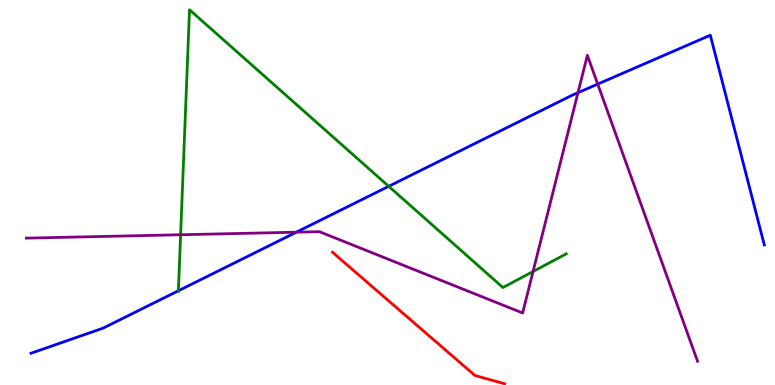[{'lines': ['blue', 'red'], 'intersections': []}, {'lines': ['green', 'red'], 'intersections': []}, {'lines': ['purple', 'red'], 'intersections': []}, {'lines': ['blue', 'green'], 'intersections': [{'x': 2.3, 'y': 2.45}, {'x': 5.02, 'y': 5.16}]}, {'lines': ['blue', 'purple'], 'intersections': [{'x': 3.82, 'y': 3.97}, {'x': 7.46, 'y': 7.59}, {'x': 7.71, 'y': 7.82}]}, {'lines': ['green', 'purple'], 'intersections': [{'x': 2.33, 'y': 3.9}, {'x': 6.88, 'y': 2.95}]}]